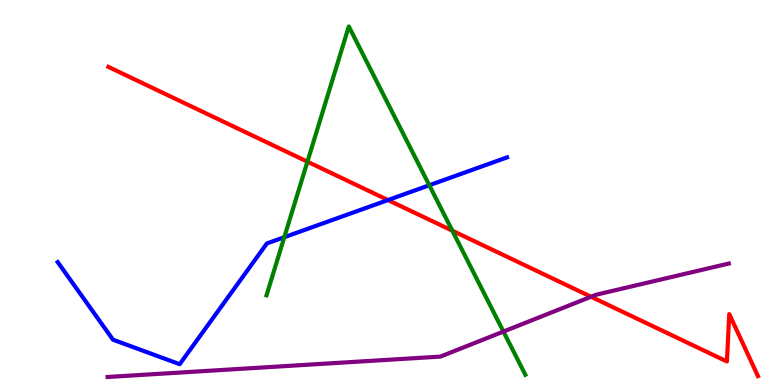[{'lines': ['blue', 'red'], 'intersections': [{'x': 5.01, 'y': 4.8}]}, {'lines': ['green', 'red'], 'intersections': [{'x': 3.97, 'y': 5.8}, {'x': 5.84, 'y': 4.01}]}, {'lines': ['purple', 'red'], 'intersections': [{'x': 7.63, 'y': 2.29}]}, {'lines': ['blue', 'green'], 'intersections': [{'x': 3.67, 'y': 3.84}, {'x': 5.54, 'y': 5.19}]}, {'lines': ['blue', 'purple'], 'intersections': []}, {'lines': ['green', 'purple'], 'intersections': [{'x': 6.5, 'y': 1.39}]}]